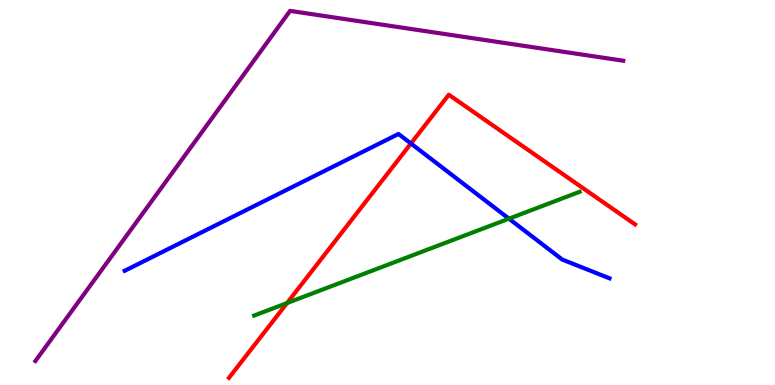[{'lines': ['blue', 'red'], 'intersections': [{'x': 5.3, 'y': 6.27}]}, {'lines': ['green', 'red'], 'intersections': [{'x': 3.7, 'y': 2.13}]}, {'lines': ['purple', 'red'], 'intersections': []}, {'lines': ['blue', 'green'], 'intersections': [{'x': 6.57, 'y': 4.32}]}, {'lines': ['blue', 'purple'], 'intersections': []}, {'lines': ['green', 'purple'], 'intersections': []}]